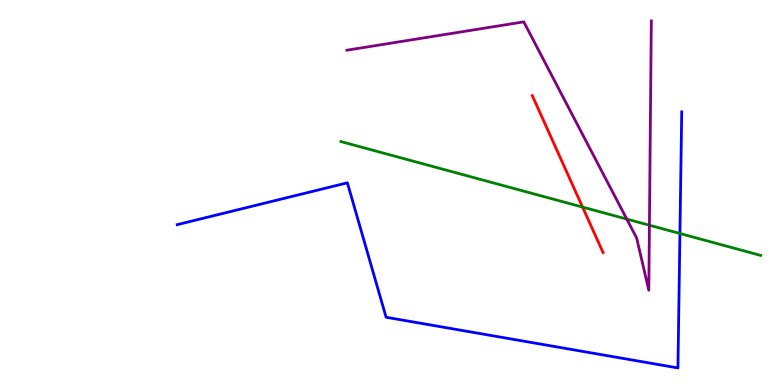[{'lines': ['blue', 'red'], 'intersections': []}, {'lines': ['green', 'red'], 'intersections': [{'x': 7.52, 'y': 4.62}]}, {'lines': ['purple', 'red'], 'intersections': []}, {'lines': ['blue', 'green'], 'intersections': [{'x': 8.77, 'y': 3.94}]}, {'lines': ['blue', 'purple'], 'intersections': []}, {'lines': ['green', 'purple'], 'intersections': [{'x': 8.09, 'y': 4.31}, {'x': 8.38, 'y': 4.15}]}]